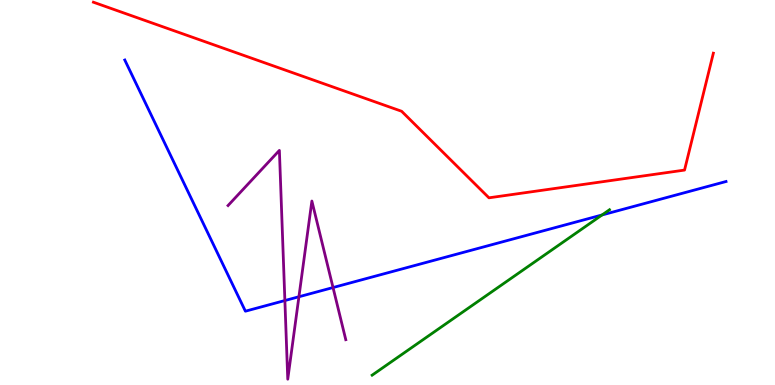[{'lines': ['blue', 'red'], 'intersections': []}, {'lines': ['green', 'red'], 'intersections': []}, {'lines': ['purple', 'red'], 'intersections': []}, {'lines': ['blue', 'green'], 'intersections': [{'x': 7.77, 'y': 4.42}]}, {'lines': ['blue', 'purple'], 'intersections': [{'x': 3.68, 'y': 2.19}, {'x': 3.86, 'y': 2.29}, {'x': 4.3, 'y': 2.53}]}, {'lines': ['green', 'purple'], 'intersections': []}]